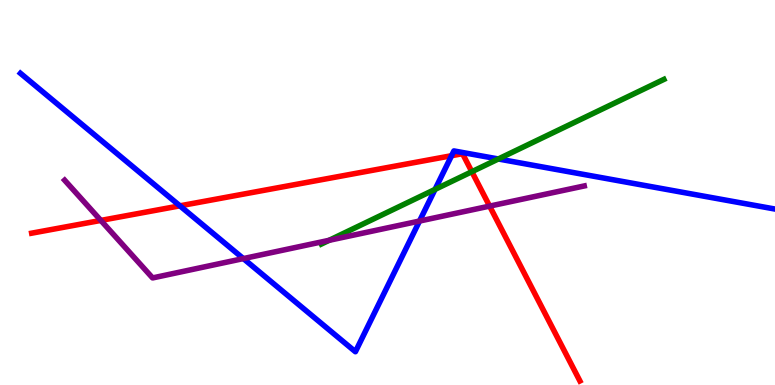[{'lines': ['blue', 'red'], 'intersections': [{'x': 2.32, 'y': 4.65}, {'x': 5.83, 'y': 5.96}]}, {'lines': ['green', 'red'], 'intersections': [{'x': 6.09, 'y': 5.54}]}, {'lines': ['purple', 'red'], 'intersections': [{'x': 1.3, 'y': 4.27}, {'x': 6.32, 'y': 4.65}]}, {'lines': ['blue', 'green'], 'intersections': [{'x': 5.61, 'y': 5.08}, {'x': 6.43, 'y': 5.87}]}, {'lines': ['blue', 'purple'], 'intersections': [{'x': 3.14, 'y': 3.28}, {'x': 5.41, 'y': 4.26}]}, {'lines': ['green', 'purple'], 'intersections': [{'x': 4.25, 'y': 3.76}]}]